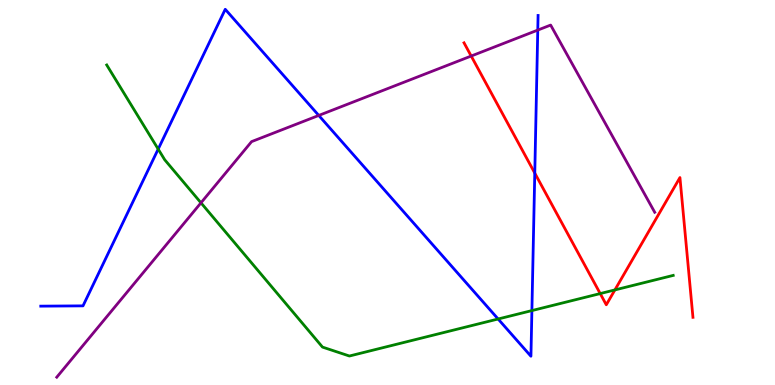[{'lines': ['blue', 'red'], 'intersections': [{'x': 6.9, 'y': 5.5}]}, {'lines': ['green', 'red'], 'intersections': [{'x': 7.74, 'y': 2.37}, {'x': 7.93, 'y': 2.47}]}, {'lines': ['purple', 'red'], 'intersections': [{'x': 6.08, 'y': 8.54}]}, {'lines': ['blue', 'green'], 'intersections': [{'x': 2.04, 'y': 6.13}, {'x': 6.43, 'y': 1.71}, {'x': 6.86, 'y': 1.93}]}, {'lines': ['blue', 'purple'], 'intersections': [{'x': 4.11, 'y': 7.0}, {'x': 6.94, 'y': 9.22}]}, {'lines': ['green', 'purple'], 'intersections': [{'x': 2.59, 'y': 4.73}]}]